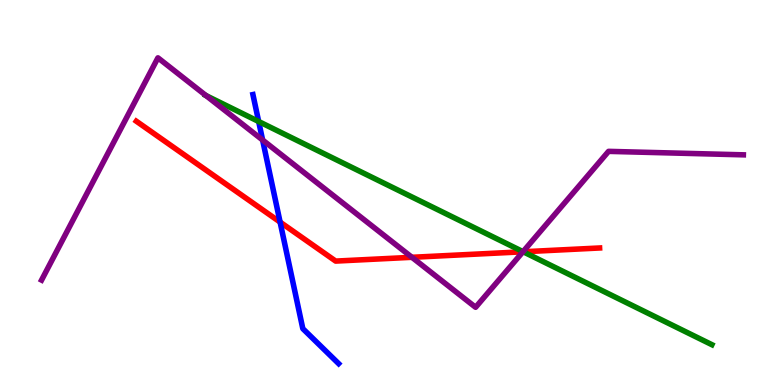[{'lines': ['blue', 'red'], 'intersections': [{'x': 3.61, 'y': 4.23}]}, {'lines': ['green', 'red'], 'intersections': [{'x': 6.75, 'y': 3.46}]}, {'lines': ['purple', 'red'], 'intersections': [{'x': 5.32, 'y': 3.32}, {'x': 6.75, 'y': 3.46}]}, {'lines': ['blue', 'green'], 'intersections': [{'x': 3.34, 'y': 6.84}]}, {'lines': ['blue', 'purple'], 'intersections': [{'x': 3.39, 'y': 6.36}]}, {'lines': ['green', 'purple'], 'intersections': [{'x': 2.66, 'y': 7.52}, {'x': 6.75, 'y': 3.46}]}]